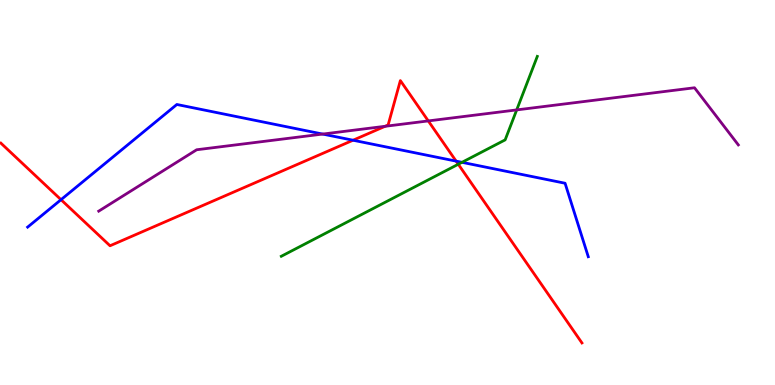[{'lines': ['blue', 'red'], 'intersections': [{'x': 0.787, 'y': 4.81}, {'x': 4.56, 'y': 6.36}, {'x': 5.89, 'y': 5.81}]}, {'lines': ['green', 'red'], 'intersections': [{'x': 5.91, 'y': 5.73}]}, {'lines': ['purple', 'red'], 'intersections': [{'x': 4.97, 'y': 6.72}, {'x': 5.53, 'y': 6.86}]}, {'lines': ['blue', 'green'], 'intersections': [{'x': 5.96, 'y': 5.78}]}, {'lines': ['blue', 'purple'], 'intersections': [{'x': 4.16, 'y': 6.52}]}, {'lines': ['green', 'purple'], 'intersections': [{'x': 6.67, 'y': 7.15}]}]